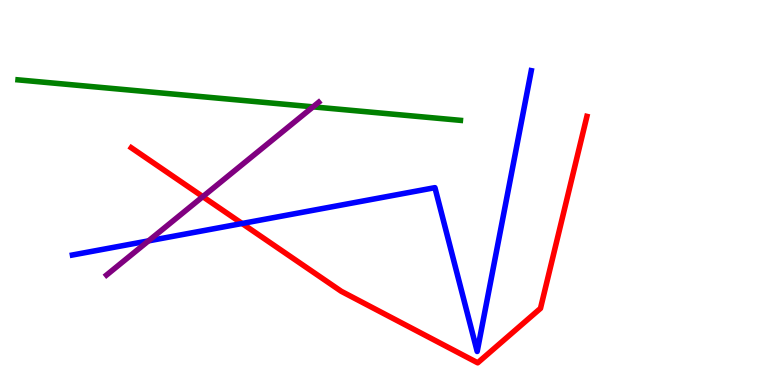[{'lines': ['blue', 'red'], 'intersections': [{'x': 3.12, 'y': 4.2}]}, {'lines': ['green', 'red'], 'intersections': []}, {'lines': ['purple', 'red'], 'intersections': [{'x': 2.62, 'y': 4.89}]}, {'lines': ['blue', 'green'], 'intersections': []}, {'lines': ['blue', 'purple'], 'intersections': [{'x': 1.92, 'y': 3.74}]}, {'lines': ['green', 'purple'], 'intersections': [{'x': 4.04, 'y': 7.22}]}]